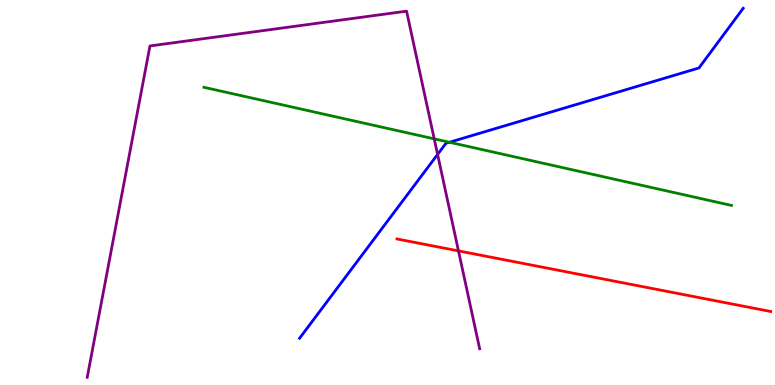[{'lines': ['blue', 'red'], 'intersections': []}, {'lines': ['green', 'red'], 'intersections': []}, {'lines': ['purple', 'red'], 'intersections': [{'x': 5.92, 'y': 3.48}]}, {'lines': ['blue', 'green'], 'intersections': [{'x': 5.8, 'y': 6.3}]}, {'lines': ['blue', 'purple'], 'intersections': [{'x': 5.65, 'y': 5.99}]}, {'lines': ['green', 'purple'], 'intersections': [{'x': 5.6, 'y': 6.39}]}]